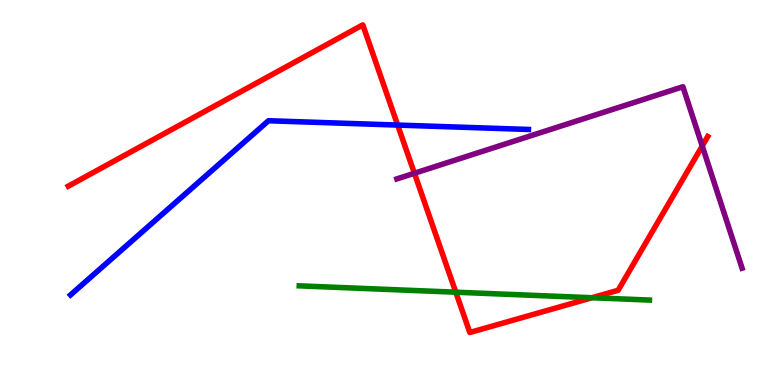[{'lines': ['blue', 'red'], 'intersections': [{'x': 5.13, 'y': 6.75}]}, {'lines': ['green', 'red'], 'intersections': [{'x': 5.88, 'y': 2.41}, {'x': 7.64, 'y': 2.27}]}, {'lines': ['purple', 'red'], 'intersections': [{'x': 5.35, 'y': 5.5}, {'x': 9.06, 'y': 6.21}]}, {'lines': ['blue', 'green'], 'intersections': []}, {'lines': ['blue', 'purple'], 'intersections': []}, {'lines': ['green', 'purple'], 'intersections': []}]